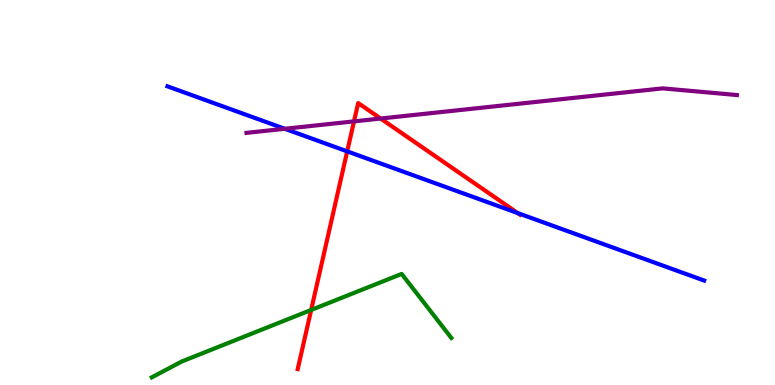[{'lines': ['blue', 'red'], 'intersections': [{'x': 4.48, 'y': 6.07}, {'x': 6.68, 'y': 4.47}]}, {'lines': ['green', 'red'], 'intersections': [{'x': 4.01, 'y': 1.95}]}, {'lines': ['purple', 'red'], 'intersections': [{'x': 4.57, 'y': 6.85}, {'x': 4.91, 'y': 6.92}]}, {'lines': ['blue', 'green'], 'intersections': []}, {'lines': ['blue', 'purple'], 'intersections': [{'x': 3.67, 'y': 6.66}]}, {'lines': ['green', 'purple'], 'intersections': []}]